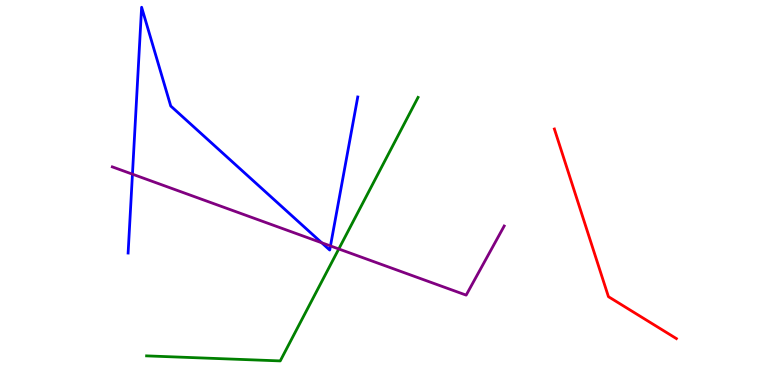[{'lines': ['blue', 'red'], 'intersections': []}, {'lines': ['green', 'red'], 'intersections': []}, {'lines': ['purple', 'red'], 'intersections': []}, {'lines': ['blue', 'green'], 'intersections': []}, {'lines': ['blue', 'purple'], 'intersections': [{'x': 1.71, 'y': 5.48}, {'x': 4.15, 'y': 3.69}, {'x': 4.26, 'y': 3.61}]}, {'lines': ['green', 'purple'], 'intersections': [{'x': 4.37, 'y': 3.53}]}]